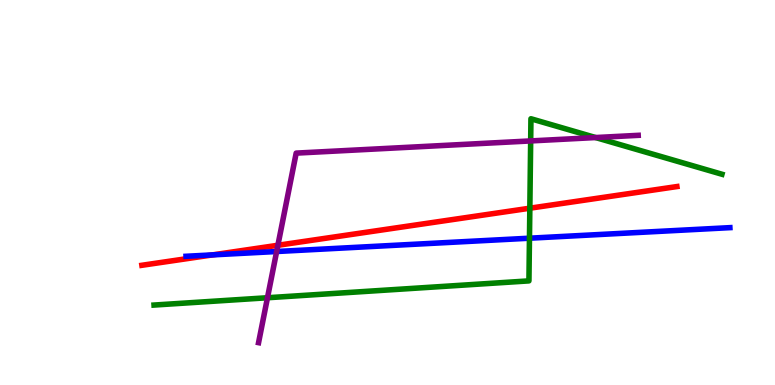[{'lines': ['blue', 'red'], 'intersections': [{'x': 2.74, 'y': 3.38}]}, {'lines': ['green', 'red'], 'intersections': [{'x': 6.84, 'y': 4.59}]}, {'lines': ['purple', 'red'], 'intersections': [{'x': 3.59, 'y': 3.63}]}, {'lines': ['blue', 'green'], 'intersections': [{'x': 6.83, 'y': 3.81}]}, {'lines': ['blue', 'purple'], 'intersections': [{'x': 3.57, 'y': 3.47}]}, {'lines': ['green', 'purple'], 'intersections': [{'x': 3.45, 'y': 2.27}, {'x': 6.85, 'y': 6.34}, {'x': 7.69, 'y': 6.43}]}]